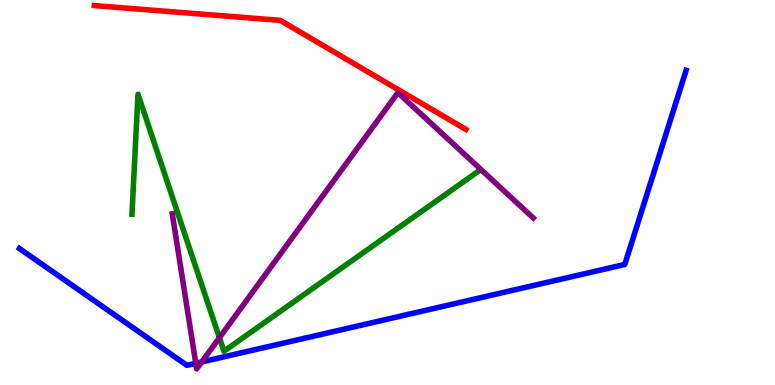[{'lines': ['blue', 'red'], 'intersections': []}, {'lines': ['green', 'red'], 'intersections': []}, {'lines': ['purple', 'red'], 'intersections': []}, {'lines': ['blue', 'green'], 'intersections': []}, {'lines': ['blue', 'purple'], 'intersections': [{'x': 2.53, 'y': 0.563}, {'x': 2.6, 'y': 0.599}]}, {'lines': ['green', 'purple'], 'intersections': [{'x': 2.83, 'y': 1.23}]}]